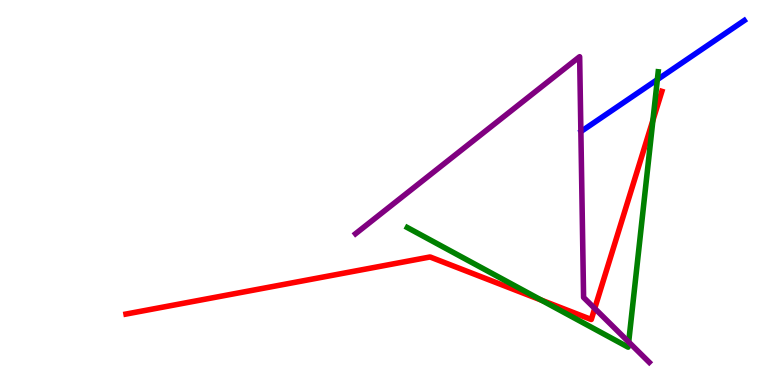[{'lines': ['blue', 'red'], 'intersections': []}, {'lines': ['green', 'red'], 'intersections': [{'x': 6.98, 'y': 2.21}, {'x': 8.42, 'y': 6.88}]}, {'lines': ['purple', 'red'], 'intersections': [{'x': 7.67, 'y': 1.99}]}, {'lines': ['blue', 'green'], 'intersections': [{'x': 8.48, 'y': 7.93}]}, {'lines': ['blue', 'purple'], 'intersections': []}, {'lines': ['green', 'purple'], 'intersections': [{'x': 8.11, 'y': 1.12}]}]